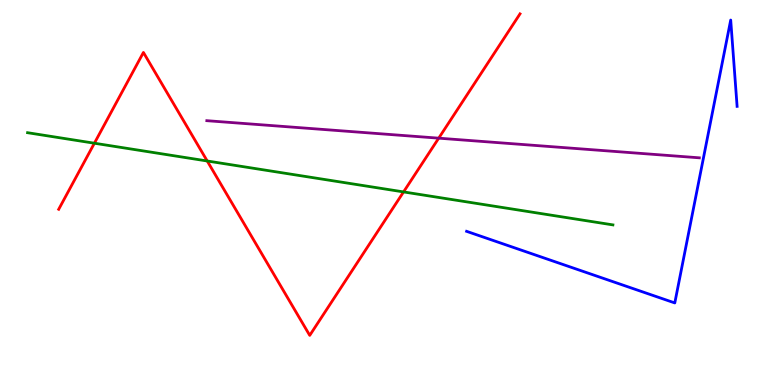[{'lines': ['blue', 'red'], 'intersections': []}, {'lines': ['green', 'red'], 'intersections': [{'x': 1.22, 'y': 6.28}, {'x': 2.67, 'y': 5.82}, {'x': 5.21, 'y': 5.02}]}, {'lines': ['purple', 'red'], 'intersections': [{'x': 5.66, 'y': 6.41}]}, {'lines': ['blue', 'green'], 'intersections': []}, {'lines': ['blue', 'purple'], 'intersections': []}, {'lines': ['green', 'purple'], 'intersections': []}]